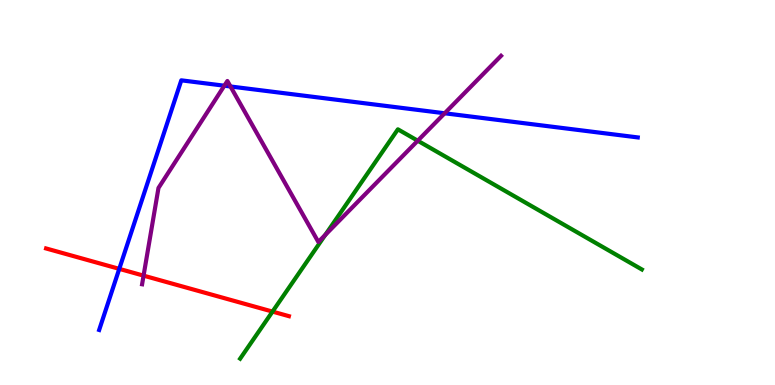[{'lines': ['blue', 'red'], 'intersections': [{'x': 1.54, 'y': 3.02}]}, {'lines': ['green', 'red'], 'intersections': [{'x': 3.52, 'y': 1.91}]}, {'lines': ['purple', 'red'], 'intersections': [{'x': 1.85, 'y': 2.84}]}, {'lines': ['blue', 'green'], 'intersections': []}, {'lines': ['blue', 'purple'], 'intersections': [{'x': 2.89, 'y': 7.77}, {'x': 2.97, 'y': 7.75}, {'x': 5.74, 'y': 7.06}]}, {'lines': ['green', 'purple'], 'intersections': [{'x': 4.2, 'y': 3.9}, {'x': 5.39, 'y': 6.34}]}]